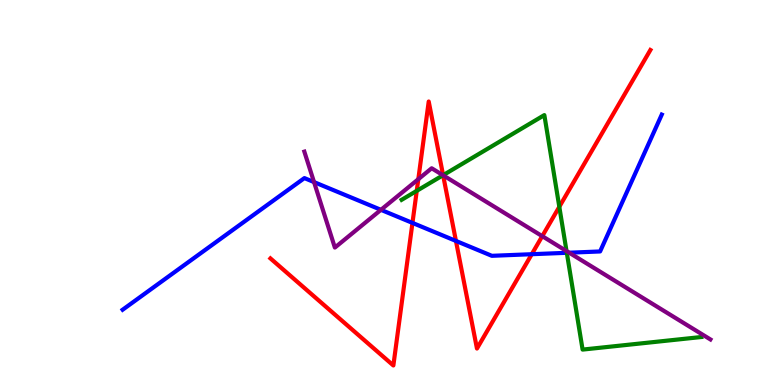[{'lines': ['blue', 'red'], 'intersections': [{'x': 5.32, 'y': 4.21}, {'x': 5.88, 'y': 3.74}, {'x': 6.86, 'y': 3.4}]}, {'lines': ['green', 'red'], 'intersections': [{'x': 5.38, 'y': 5.04}, {'x': 5.72, 'y': 5.45}, {'x': 7.22, 'y': 4.63}]}, {'lines': ['purple', 'red'], 'intersections': [{'x': 5.4, 'y': 5.35}, {'x': 5.72, 'y': 5.45}, {'x': 7.0, 'y': 3.87}]}, {'lines': ['blue', 'green'], 'intersections': [{'x': 7.31, 'y': 3.43}]}, {'lines': ['blue', 'purple'], 'intersections': [{'x': 4.05, 'y': 5.27}, {'x': 4.92, 'y': 4.55}, {'x': 7.34, 'y': 3.44}]}, {'lines': ['green', 'purple'], 'intersections': [{'x': 5.72, 'y': 5.45}, {'x': 7.31, 'y': 3.48}]}]